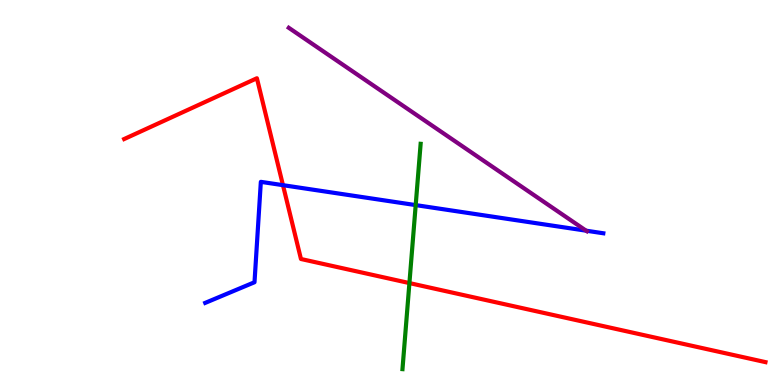[{'lines': ['blue', 'red'], 'intersections': [{'x': 3.65, 'y': 5.19}]}, {'lines': ['green', 'red'], 'intersections': [{'x': 5.28, 'y': 2.65}]}, {'lines': ['purple', 'red'], 'intersections': []}, {'lines': ['blue', 'green'], 'intersections': [{'x': 5.36, 'y': 4.67}]}, {'lines': ['blue', 'purple'], 'intersections': [{'x': 7.56, 'y': 4.01}]}, {'lines': ['green', 'purple'], 'intersections': []}]